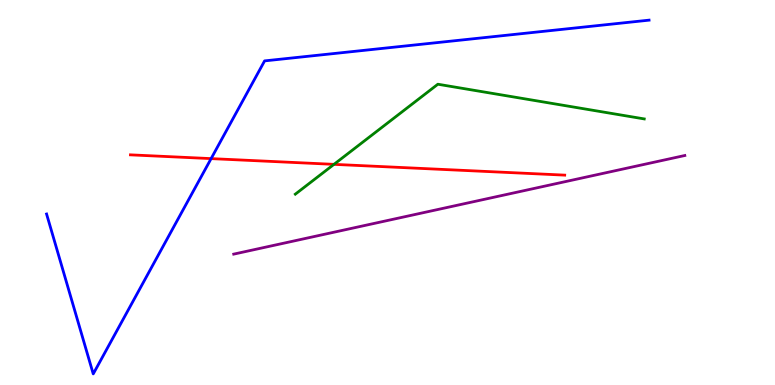[{'lines': ['blue', 'red'], 'intersections': [{'x': 2.72, 'y': 5.88}]}, {'lines': ['green', 'red'], 'intersections': [{'x': 4.31, 'y': 5.73}]}, {'lines': ['purple', 'red'], 'intersections': []}, {'lines': ['blue', 'green'], 'intersections': []}, {'lines': ['blue', 'purple'], 'intersections': []}, {'lines': ['green', 'purple'], 'intersections': []}]